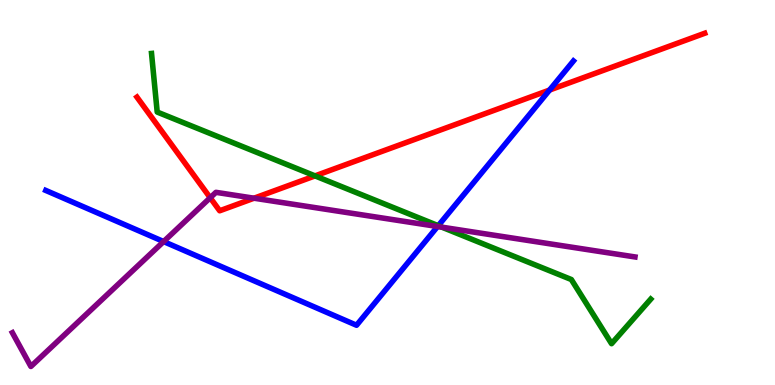[{'lines': ['blue', 'red'], 'intersections': [{'x': 7.09, 'y': 7.66}]}, {'lines': ['green', 'red'], 'intersections': [{'x': 4.06, 'y': 5.43}]}, {'lines': ['purple', 'red'], 'intersections': [{'x': 2.71, 'y': 4.86}, {'x': 3.28, 'y': 4.85}]}, {'lines': ['blue', 'green'], 'intersections': [{'x': 5.65, 'y': 4.14}]}, {'lines': ['blue', 'purple'], 'intersections': [{'x': 2.11, 'y': 3.73}, {'x': 5.65, 'y': 4.12}]}, {'lines': ['green', 'purple'], 'intersections': [{'x': 5.7, 'y': 4.1}]}]